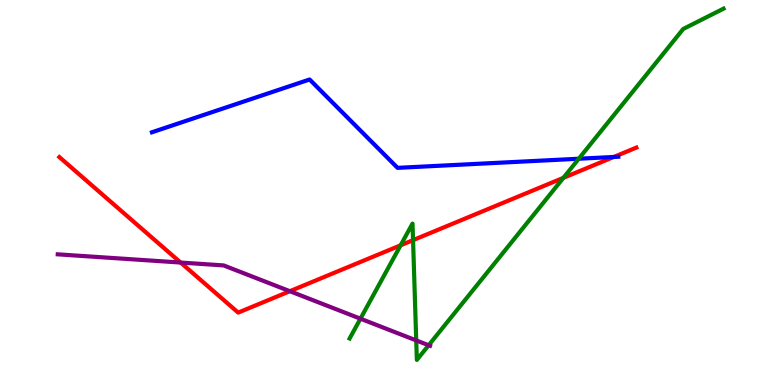[{'lines': ['blue', 'red'], 'intersections': [{'x': 7.92, 'y': 5.92}]}, {'lines': ['green', 'red'], 'intersections': [{'x': 5.17, 'y': 3.63}, {'x': 5.33, 'y': 3.76}, {'x': 7.27, 'y': 5.38}]}, {'lines': ['purple', 'red'], 'intersections': [{'x': 2.33, 'y': 3.18}, {'x': 3.74, 'y': 2.44}]}, {'lines': ['blue', 'green'], 'intersections': [{'x': 7.47, 'y': 5.88}]}, {'lines': ['blue', 'purple'], 'intersections': []}, {'lines': ['green', 'purple'], 'intersections': [{'x': 4.65, 'y': 1.72}, {'x': 5.37, 'y': 1.16}, {'x': 5.53, 'y': 1.03}]}]